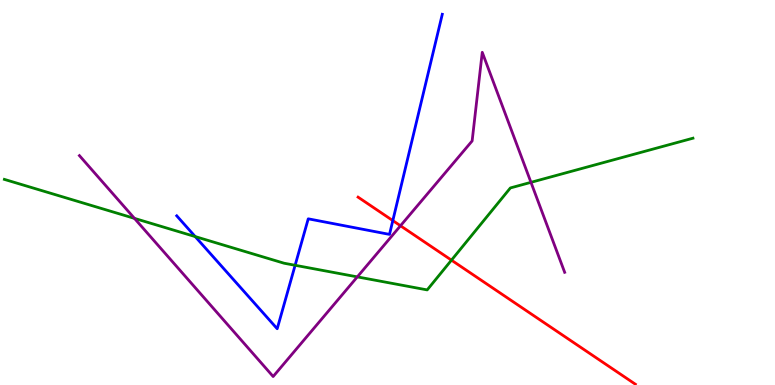[{'lines': ['blue', 'red'], 'intersections': [{'x': 5.07, 'y': 4.27}]}, {'lines': ['green', 'red'], 'intersections': [{'x': 5.83, 'y': 3.24}]}, {'lines': ['purple', 'red'], 'intersections': [{'x': 5.17, 'y': 4.14}]}, {'lines': ['blue', 'green'], 'intersections': [{'x': 2.52, 'y': 3.85}, {'x': 3.81, 'y': 3.11}]}, {'lines': ['blue', 'purple'], 'intersections': []}, {'lines': ['green', 'purple'], 'intersections': [{'x': 1.73, 'y': 4.33}, {'x': 4.61, 'y': 2.81}, {'x': 6.85, 'y': 5.26}]}]